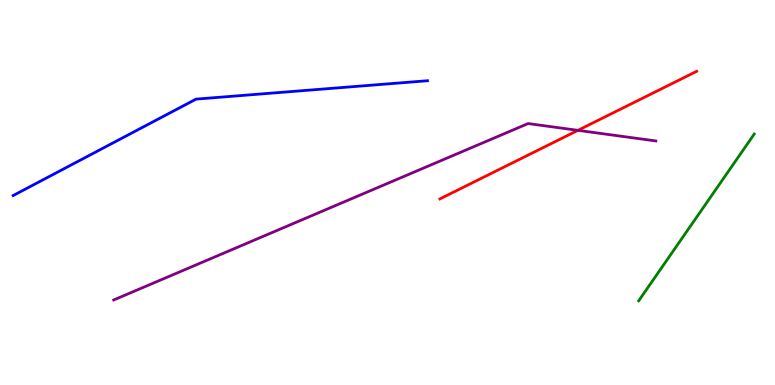[{'lines': ['blue', 'red'], 'intersections': []}, {'lines': ['green', 'red'], 'intersections': []}, {'lines': ['purple', 'red'], 'intersections': [{'x': 7.46, 'y': 6.61}]}, {'lines': ['blue', 'green'], 'intersections': []}, {'lines': ['blue', 'purple'], 'intersections': []}, {'lines': ['green', 'purple'], 'intersections': []}]